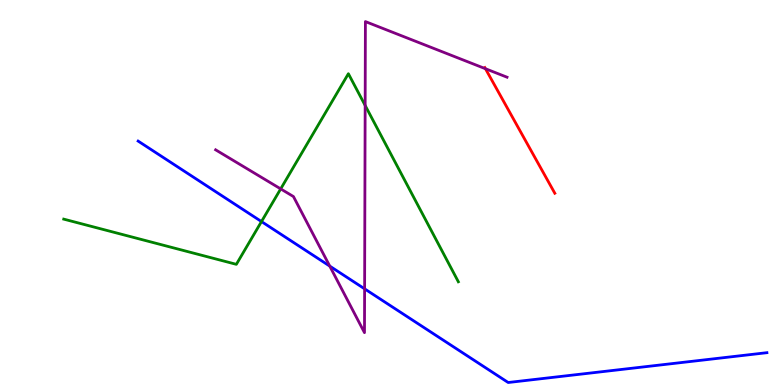[{'lines': ['blue', 'red'], 'intersections': []}, {'lines': ['green', 'red'], 'intersections': []}, {'lines': ['purple', 'red'], 'intersections': [{'x': 6.26, 'y': 8.22}]}, {'lines': ['blue', 'green'], 'intersections': [{'x': 3.37, 'y': 4.25}]}, {'lines': ['blue', 'purple'], 'intersections': [{'x': 4.25, 'y': 3.09}, {'x': 4.7, 'y': 2.5}]}, {'lines': ['green', 'purple'], 'intersections': [{'x': 3.62, 'y': 5.09}, {'x': 4.71, 'y': 7.26}]}]